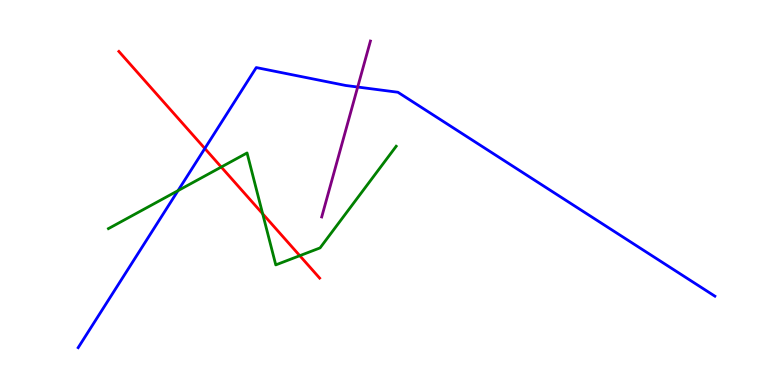[{'lines': ['blue', 'red'], 'intersections': [{'x': 2.64, 'y': 6.14}]}, {'lines': ['green', 'red'], 'intersections': [{'x': 2.85, 'y': 5.66}, {'x': 3.39, 'y': 4.45}, {'x': 3.87, 'y': 3.36}]}, {'lines': ['purple', 'red'], 'intersections': []}, {'lines': ['blue', 'green'], 'intersections': [{'x': 2.3, 'y': 5.05}]}, {'lines': ['blue', 'purple'], 'intersections': [{'x': 4.62, 'y': 7.74}]}, {'lines': ['green', 'purple'], 'intersections': []}]